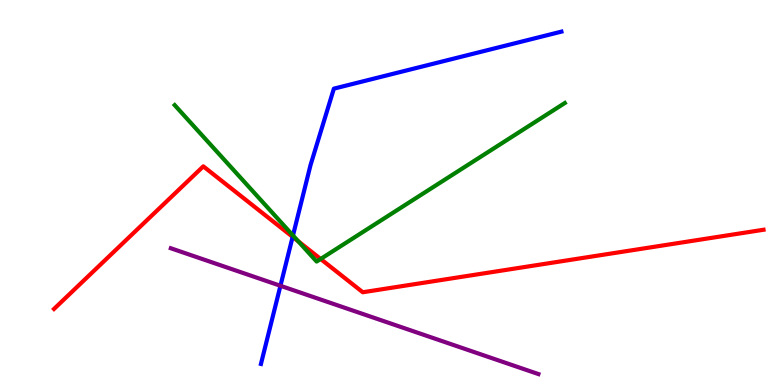[{'lines': ['blue', 'red'], 'intersections': [{'x': 3.78, 'y': 3.85}]}, {'lines': ['green', 'red'], 'intersections': [{'x': 3.85, 'y': 3.73}, {'x': 4.14, 'y': 3.27}]}, {'lines': ['purple', 'red'], 'intersections': []}, {'lines': ['blue', 'green'], 'intersections': [{'x': 3.78, 'y': 3.88}]}, {'lines': ['blue', 'purple'], 'intersections': [{'x': 3.62, 'y': 2.58}]}, {'lines': ['green', 'purple'], 'intersections': []}]